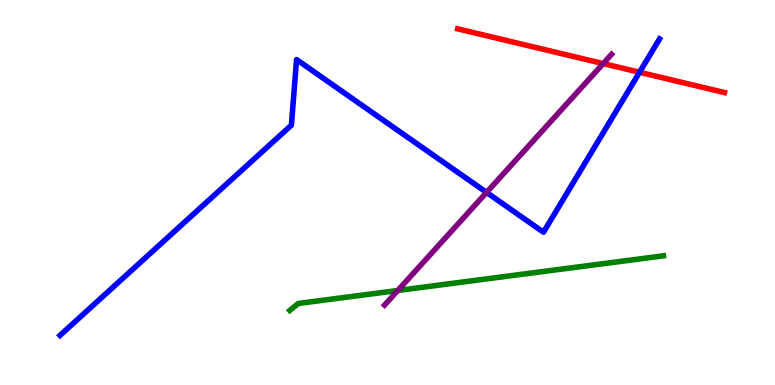[{'lines': ['blue', 'red'], 'intersections': [{'x': 8.25, 'y': 8.12}]}, {'lines': ['green', 'red'], 'intersections': []}, {'lines': ['purple', 'red'], 'intersections': [{'x': 7.78, 'y': 8.35}]}, {'lines': ['blue', 'green'], 'intersections': []}, {'lines': ['blue', 'purple'], 'intersections': [{'x': 6.28, 'y': 5.0}]}, {'lines': ['green', 'purple'], 'intersections': [{'x': 5.13, 'y': 2.45}]}]